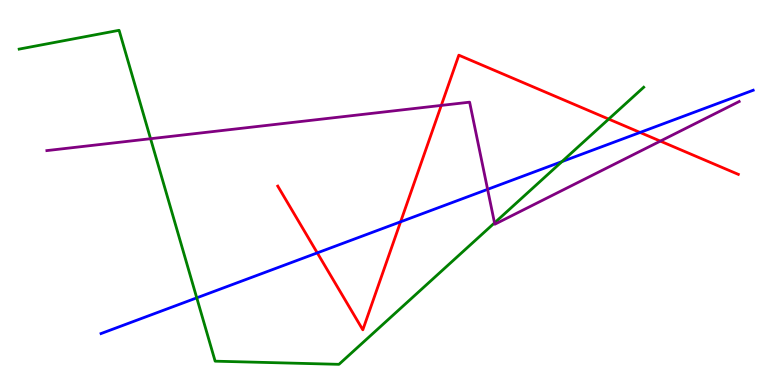[{'lines': ['blue', 'red'], 'intersections': [{'x': 4.09, 'y': 3.43}, {'x': 5.17, 'y': 4.24}, {'x': 8.26, 'y': 6.56}]}, {'lines': ['green', 'red'], 'intersections': [{'x': 7.85, 'y': 6.91}]}, {'lines': ['purple', 'red'], 'intersections': [{'x': 5.69, 'y': 7.26}, {'x': 8.52, 'y': 6.33}]}, {'lines': ['blue', 'green'], 'intersections': [{'x': 2.54, 'y': 2.26}, {'x': 7.25, 'y': 5.8}]}, {'lines': ['blue', 'purple'], 'intersections': [{'x': 6.29, 'y': 5.08}]}, {'lines': ['green', 'purple'], 'intersections': [{'x': 1.94, 'y': 6.4}, {'x': 6.38, 'y': 4.21}]}]